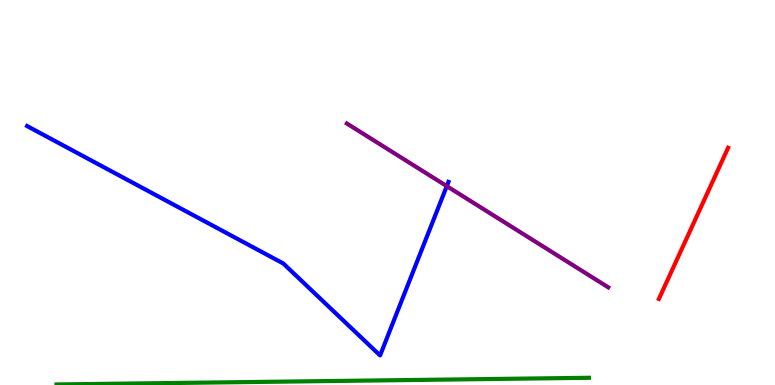[{'lines': ['blue', 'red'], 'intersections': []}, {'lines': ['green', 'red'], 'intersections': []}, {'lines': ['purple', 'red'], 'intersections': []}, {'lines': ['blue', 'green'], 'intersections': []}, {'lines': ['blue', 'purple'], 'intersections': [{'x': 5.76, 'y': 5.17}]}, {'lines': ['green', 'purple'], 'intersections': []}]